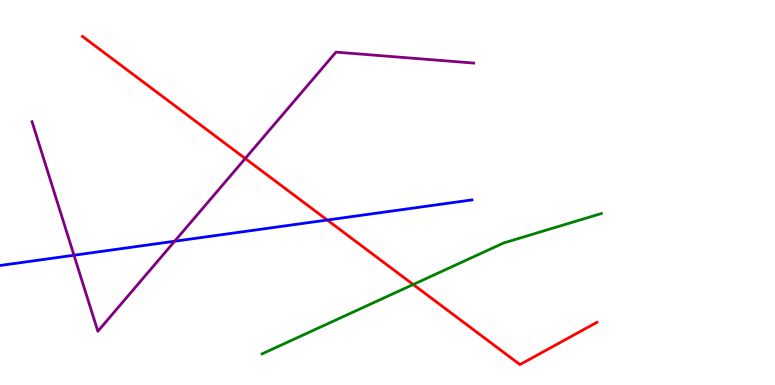[{'lines': ['blue', 'red'], 'intersections': [{'x': 4.22, 'y': 4.29}]}, {'lines': ['green', 'red'], 'intersections': [{'x': 5.33, 'y': 2.61}]}, {'lines': ['purple', 'red'], 'intersections': [{'x': 3.16, 'y': 5.88}]}, {'lines': ['blue', 'green'], 'intersections': []}, {'lines': ['blue', 'purple'], 'intersections': [{'x': 0.955, 'y': 3.37}, {'x': 2.25, 'y': 3.73}]}, {'lines': ['green', 'purple'], 'intersections': []}]